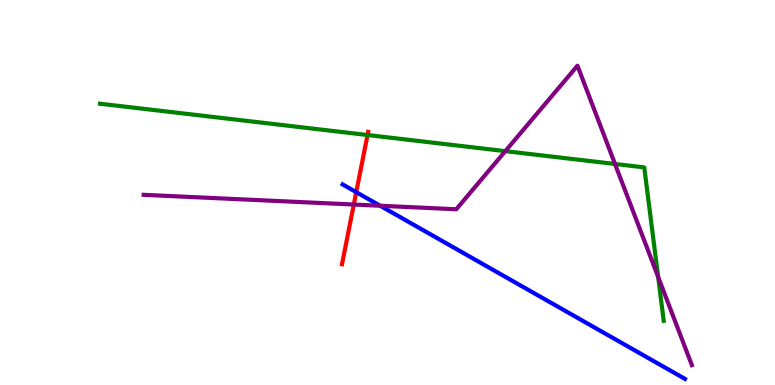[{'lines': ['blue', 'red'], 'intersections': [{'x': 4.6, 'y': 5.01}]}, {'lines': ['green', 'red'], 'intersections': [{'x': 4.74, 'y': 6.49}]}, {'lines': ['purple', 'red'], 'intersections': [{'x': 4.57, 'y': 4.69}]}, {'lines': ['blue', 'green'], 'intersections': []}, {'lines': ['blue', 'purple'], 'intersections': [{'x': 4.91, 'y': 4.66}]}, {'lines': ['green', 'purple'], 'intersections': [{'x': 6.52, 'y': 6.07}, {'x': 7.94, 'y': 5.74}, {'x': 8.49, 'y': 2.81}]}]